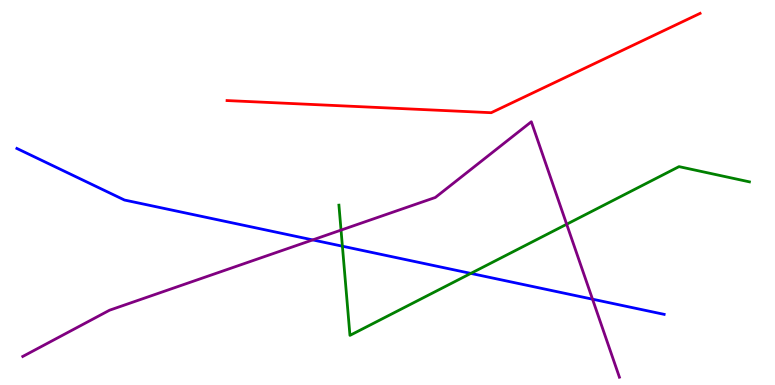[{'lines': ['blue', 'red'], 'intersections': []}, {'lines': ['green', 'red'], 'intersections': []}, {'lines': ['purple', 'red'], 'intersections': []}, {'lines': ['blue', 'green'], 'intersections': [{'x': 4.42, 'y': 3.61}, {'x': 6.07, 'y': 2.9}]}, {'lines': ['blue', 'purple'], 'intersections': [{'x': 4.03, 'y': 3.77}, {'x': 7.65, 'y': 2.23}]}, {'lines': ['green', 'purple'], 'intersections': [{'x': 4.4, 'y': 4.02}, {'x': 7.31, 'y': 4.18}]}]